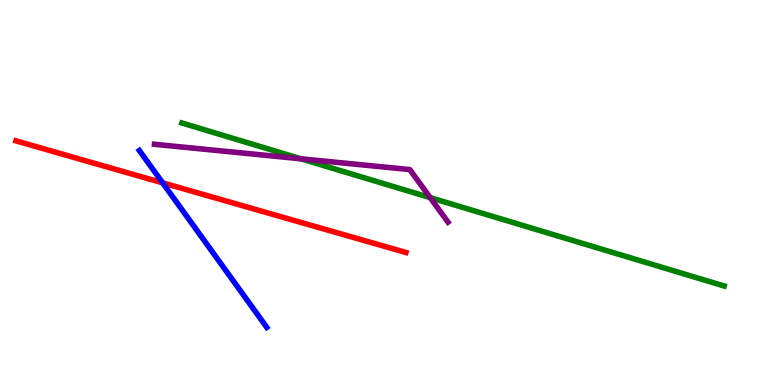[{'lines': ['blue', 'red'], 'intersections': [{'x': 2.1, 'y': 5.25}]}, {'lines': ['green', 'red'], 'intersections': []}, {'lines': ['purple', 'red'], 'intersections': []}, {'lines': ['blue', 'green'], 'intersections': []}, {'lines': ['blue', 'purple'], 'intersections': []}, {'lines': ['green', 'purple'], 'intersections': [{'x': 3.88, 'y': 5.87}, {'x': 5.55, 'y': 4.87}]}]